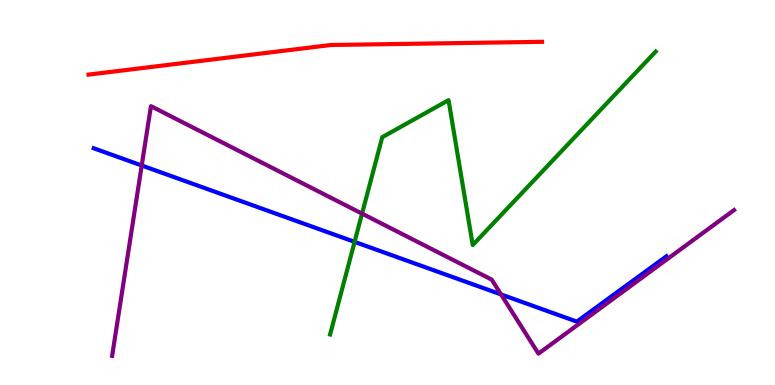[{'lines': ['blue', 'red'], 'intersections': []}, {'lines': ['green', 'red'], 'intersections': []}, {'lines': ['purple', 'red'], 'intersections': []}, {'lines': ['blue', 'green'], 'intersections': [{'x': 4.58, 'y': 3.72}]}, {'lines': ['blue', 'purple'], 'intersections': [{'x': 1.83, 'y': 5.7}, {'x': 6.47, 'y': 2.35}]}, {'lines': ['green', 'purple'], 'intersections': [{'x': 4.67, 'y': 4.45}]}]